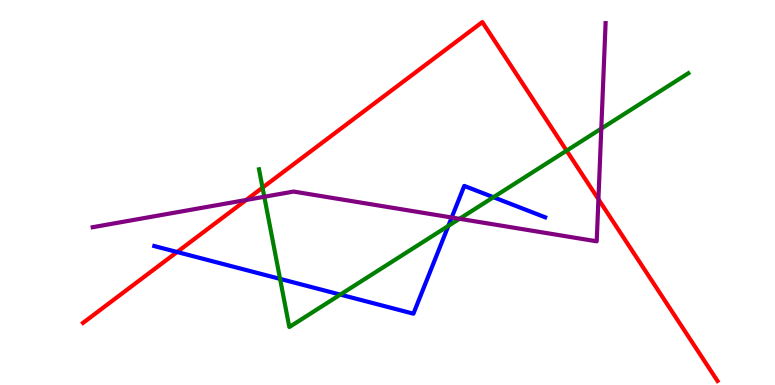[{'lines': ['blue', 'red'], 'intersections': [{'x': 2.29, 'y': 3.45}]}, {'lines': ['green', 'red'], 'intersections': [{'x': 3.39, 'y': 5.13}, {'x': 7.31, 'y': 6.09}]}, {'lines': ['purple', 'red'], 'intersections': [{'x': 3.18, 'y': 4.81}, {'x': 7.72, 'y': 4.83}]}, {'lines': ['blue', 'green'], 'intersections': [{'x': 3.61, 'y': 2.76}, {'x': 4.39, 'y': 2.35}, {'x': 5.79, 'y': 4.13}, {'x': 6.37, 'y': 4.88}]}, {'lines': ['blue', 'purple'], 'intersections': [{'x': 5.83, 'y': 4.35}]}, {'lines': ['green', 'purple'], 'intersections': [{'x': 3.41, 'y': 4.89}, {'x': 5.93, 'y': 4.32}, {'x': 7.76, 'y': 6.66}]}]